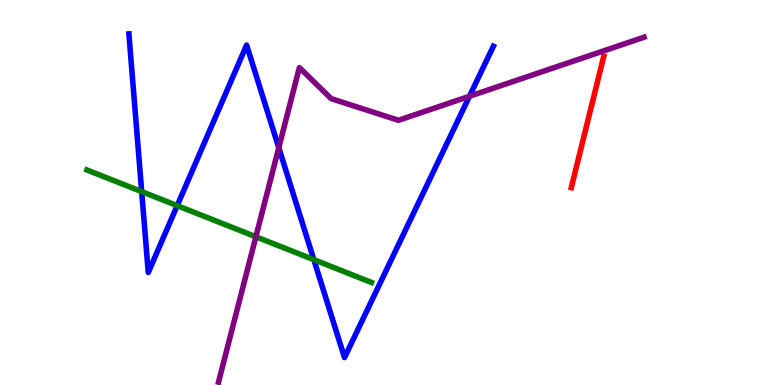[{'lines': ['blue', 'red'], 'intersections': []}, {'lines': ['green', 'red'], 'intersections': []}, {'lines': ['purple', 'red'], 'intersections': []}, {'lines': ['blue', 'green'], 'intersections': [{'x': 1.83, 'y': 5.02}, {'x': 2.29, 'y': 4.66}, {'x': 4.05, 'y': 3.26}]}, {'lines': ['blue', 'purple'], 'intersections': [{'x': 3.6, 'y': 6.16}, {'x': 6.06, 'y': 7.5}]}, {'lines': ['green', 'purple'], 'intersections': [{'x': 3.3, 'y': 3.85}]}]